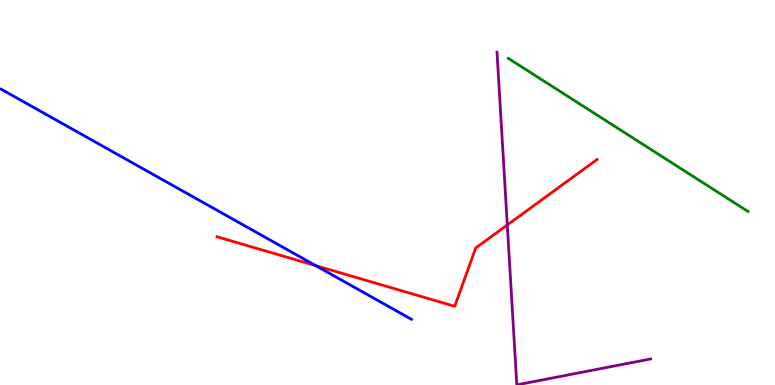[{'lines': ['blue', 'red'], 'intersections': [{'x': 4.07, 'y': 3.1}]}, {'lines': ['green', 'red'], 'intersections': []}, {'lines': ['purple', 'red'], 'intersections': [{'x': 6.55, 'y': 4.16}]}, {'lines': ['blue', 'green'], 'intersections': []}, {'lines': ['blue', 'purple'], 'intersections': []}, {'lines': ['green', 'purple'], 'intersections': []}]